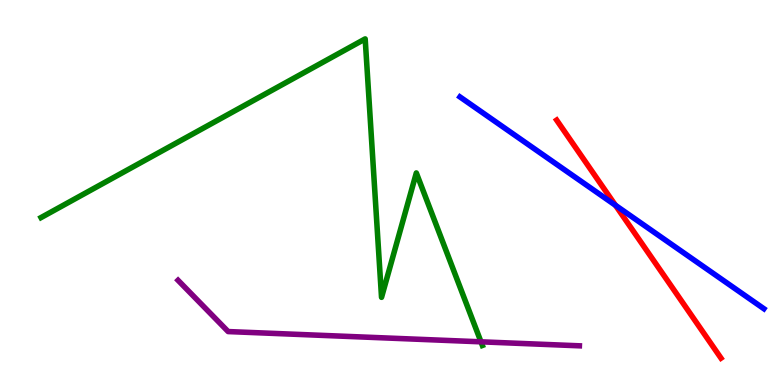[{'lines': ['blue', 'red'], 'intersections': [{'x': 7.94, 'y': 4.67}]}, {'lines': ['green', 'red'], 'intersections': []}, {'lines': ['purple', 'red'], 'intersections': []}, {'lines': ['blue', 'green'], 'intersections': []}, {'lines': ['blue', 'purple'], 'intersections': []}, {'lines': ['green', 'purple'], 'intersections': [{'x': 6.21, 'y': 1.12}]}]